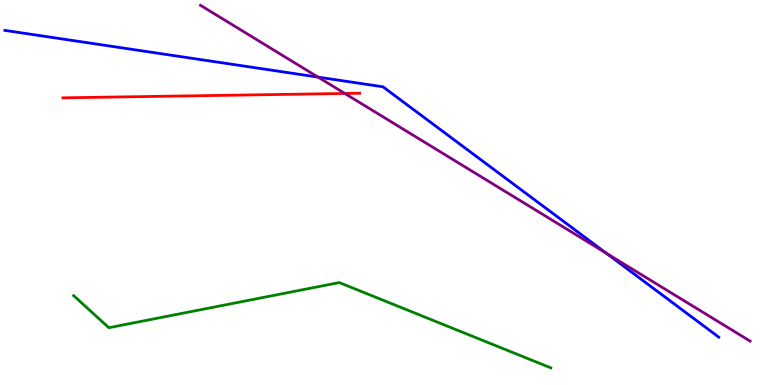[{'lines': ['blue', 'red'], 'intersections': []}, {'lines': ['green', 'red'], 'intersections': []}, {'lines': ['purple', 'red'], 'intersections': [{'x': 4.45, 'y': 7.57}]}, {'lines': ['blue', 'green'], 'intersections': []}, {'lines': ['blue', 'purple'], 'intersections': [{'x': 4.1, 'y': 8.0}, {'x': 7.82, 'y': 3.42}]}, {'lines': ['green', 'purple'], 'intersections': []}]